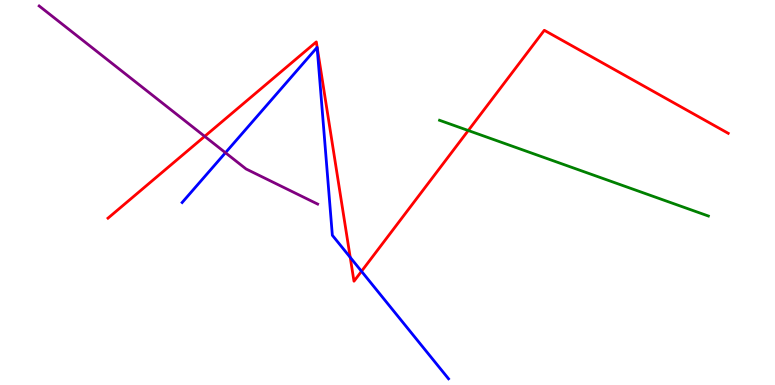[{'lines': ['blue', 'red'], 'intersections': [{'x': 4.52, 'y': 3.32}, {'x': 4.66, 'y': 2.95}]}, {'lines': ['green', 'red'], 'intersections': [{'x': 6.04, 'y': 6.61}]}, {'lines': ['purple', 'red'], 'intersections': [{'x': 2.64, 'y': 6.46}]}, {'lines': ['blue', 'green'], 'intersections': []}, {'lines': ['blue', 'purple'], 'intersections': [{'x': 2.91, 'y': 6.03}]}, {'lines': ['green', 'purple'], 'intersections': []}]